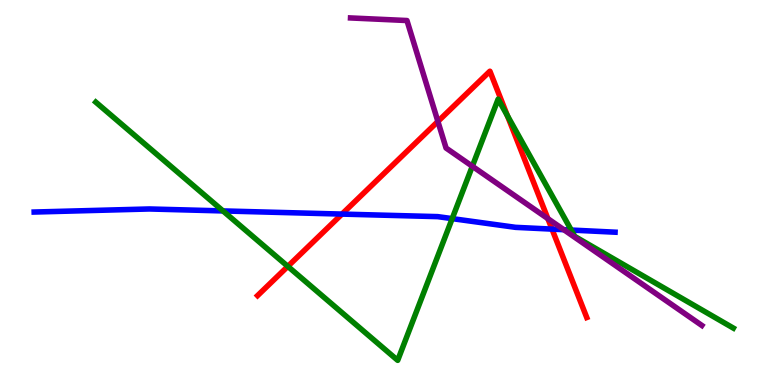[{'lines': ['blue', 'red'], 'intersections': [{'x': 4.41, 'y': 4.44}, {'x': 7.12, 'y': 4.05}]}, {'lines': ['green', 'red'], 'intersections': [{'x': 3.71, 'y': 3.08}, {'x': 6.55, 'y': 6.99}]}, {'lines': ['purple', 'red'], 'intersections': [{'x': 5.65, 'y': 6.85}, {'x': 7.07, 'y': 4.32}]}, {'lines': ['blue', 'green'], 'intersections': [{'x': 2.88, 'y': 4.52}, {'x': 5.83, 'y': 4.32}, {'x': 7.37, 'y': 4.02}]}, {'lines': ['blue', 'purple'], 'intersections': [{'x': 7.27, 'y': 4.03}]}, {'lines': ['green', 'purple'], 'intersections': [{'x': 6.09, 'y': 5.68}]}]